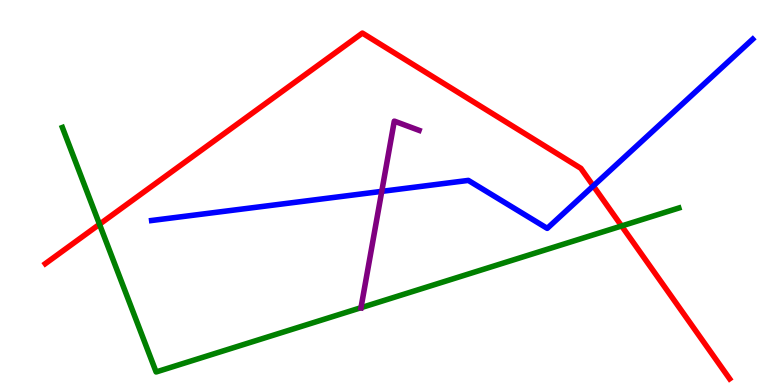[{'lines': ['blue', 'red'], 'intersections': [{'x': 7.66, 'y': 5.17}]}, {'lines': ['green', 'red'], 'intersections': [{'x': 1.28, 'y': 4.17}, {'x': 8.02, 'y': 4.13}]}, {'lines': ['purple', 'red'], 'intersections': []}, {'lines': ['blue', 'green'], 'intersections': []}, {'lines': ['blue', 'purple'], 'intersections': [{'x': 4.93, 'y': 5.03}]}, {'lines': ['green', 'purple'], 'intersections': [{'x': 4.66, 'y': 2.01}]}]